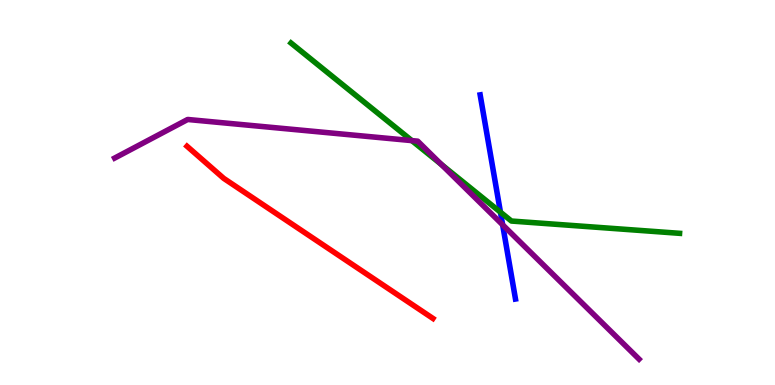[{'lines': ['blue', 'red'], 'intersections': []}, {'lines': ['green', 'red'], 'intersections': []}, {'lines': ['purple', 'red'], 'intersections': []}, {'lines': ['blue', 'green'], 'intersections': [{'x': 6.46, 'y': 4.49}]}, {'lines': ['blue', 'purple'], 'intersections': [{'x': 6.49, 'y': 4.16}]}, {'lines': ['green', 'purple'], 'intersections': [{'x': 5.31, 'y': 6.35}, {'x': 5.69, 'y': 5.73}]}]